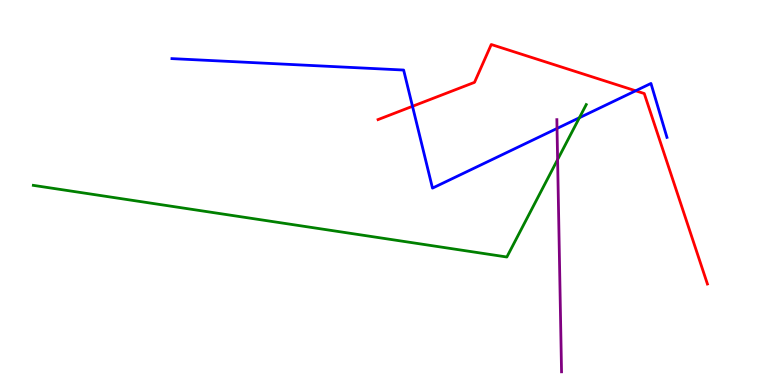[{'lines': ['blue', 'red'], 'intersections': [{'x': 5.32, 'y': 7.24}, {'x': 8.2, 'y': 7.64}]}, {'lines': ['green', 'red'], 'intersections': []}, {'lines': ['purple', 'red'], 'intersections': []}, {'lines': ['blue', 'green'], 'intersections': [{'x': 7.48, 'y': 6.94}]}, {'lines': ['blue', 'purple'], 'intersections': [{'x': 7.19, 'y': 6.66}]}, {'lines': ['green', 'purple'], 'intersections': [{'x': 7.19, 'y': 5.86}]}]